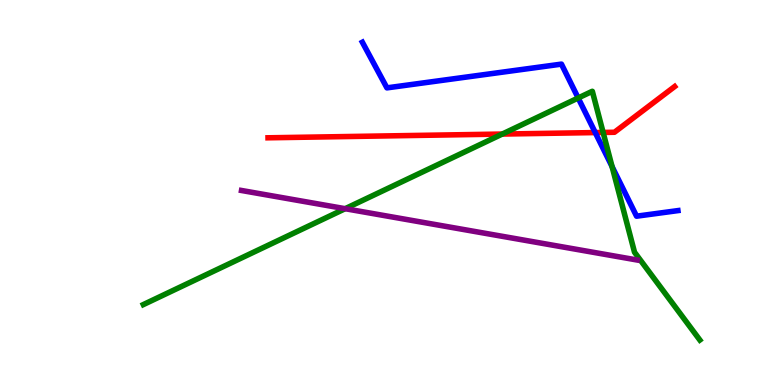[{'lines': ['blue', 'red'], 'intersections': [{'x': 7.68, 'y': 6.56}]}, {'lines': ['green', 'red'], 'intersections': [{'x': 6.48, 'y': 6.52}, {'x': 7.78, 'y': 6.56}]}, {'lines': ['purple', 'red'], 'intersections': []}, {'lines': ['blue', 'green'], 'intersections': [{'x': 7.46, 'y': 7.45}, {'x': 7.9, 'y': 5.67}]}, {'lines': ['blue', 'purple'], 'intersections': []}, {'lines': ['green', 'purple'], 'intersections': [{'x': 4.45, 'y': 4.58}]}]